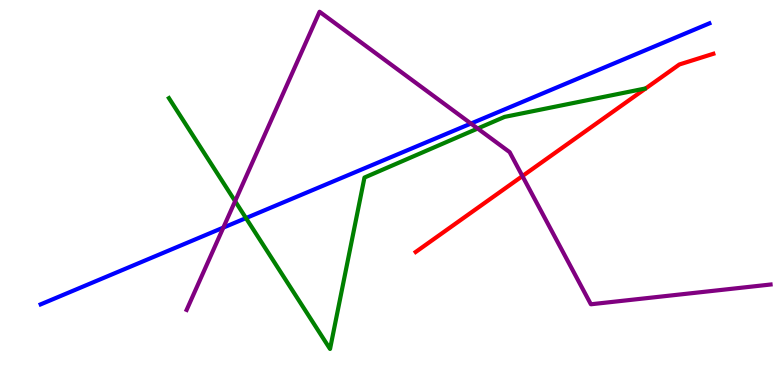[{'lines': ['blue', 'red'], 'intersections': []}, {'lines': ['green', 'red'], 'intersections': []}, {'lines': ['purple', 'red'], 'intersections': [{'x': 6.74, 'y': 5.43}]}, {'lines': ['blue', 'green'], 'intersections': [{'x': 3.17, 'y': 4.34}]}, {'lines': ['blue', 'purple'], 'intersections': [{'x': 2.88, 'y': 4.09}, {'x': 6.08, 'y': 6.79}]}, {'lines': ['green', 'purple'], 'intersections': [{'x': 3.03, 'y': 4.77}, {'x': 6.16, 'y': 6.66}]}]